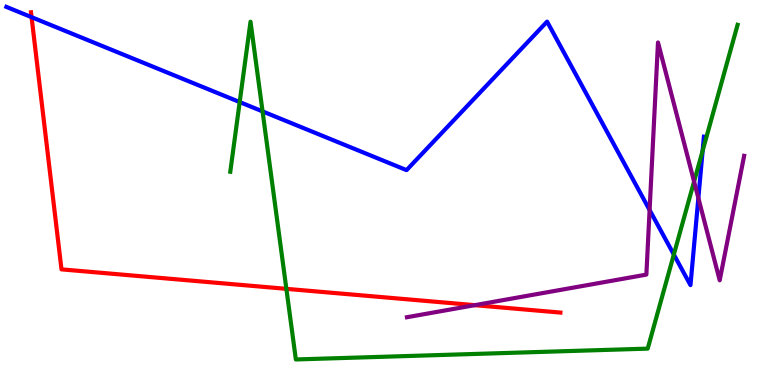[{'lines': ['blue', 'red'], 'intersections': [{'x': 0.407, 'y': 9.55}]}, {'lines': ['green', 'red'], 'intersections': [{'x': 3.7, 'y': 2.5}]}, {'lines': ['purple', 'red'], 'intersections': [{'x': 6.13, 'y': 2.07}]}, {'lines': ['blue', 'green'], 'intersections': [{'x': 3.09, 'y': 7.35}, {'x': 3.39, 'y': 7.11}, {'x': 8.69, 'y': 3.39}, {'x': 9.07, 'y': 6.09}]}, {'lines': ['blue', 'purple'], 'intersections': [{'x': 8.38, 'y': 4.55}, {'x': 9.01, 'y': 4.86}]}, {'lines': ['green', 'purple'], 'intersections': [{'x': 8.96, 'y': 5.28}]}]